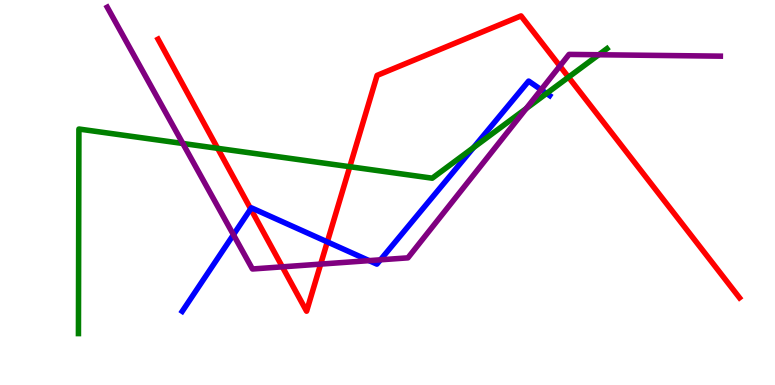[{'lines': ['blue', 'red'], 'intersections': [{'x': 3.23, 'y': 4.57}, {'x': 4.22, 'y': 3.72}]}, {'lines': ['green', 'red'], 'intersections': [{'x': 2.81, 'y': 6.15}, {'x': 4.51, 'y': 5.67}, {'x': 7.34, 'y': 8.0}]}, {'lines': ['purple', 'red'], 'intersections': [{'x': 3.64, 'y': 3.07}, {'x': 4.14, 'y': 3.14}, {'x': 7.22, 'y': 8.28}]}, {'lines': ['blue', 'green'], 'intersections': [{'x': 6.11, 'y': 6.17}, {'x': 7.05, 'y': 7.57}]}, {'lines': ['blue', 'purple'], 'intersections': [{'x': 3.01, 'y': 3.9}, {'x': 4.76, 'y': 3.23}, {'x': 4.91, 'y': 3.25}, {'x': 6.98, 'y': 7.67}]}, {'lines': ['green', 'purple'], 'intersections': [{'x': 2.36, 'y': 6.27}, {'x': 6.79, 'y': 7.18}, {'x': 7.73, 'y': 8.58}]}]